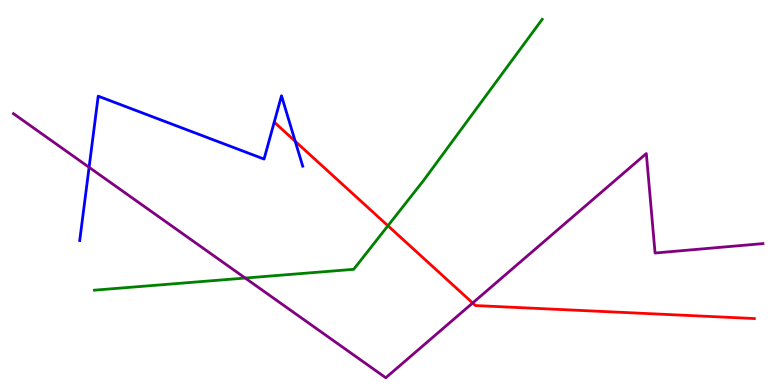[{'lines': ['blue', 'red'], 'intersections': [{'x': 3.81, 'y': 6.33}]}, {'lines': ['green', 'red'], 'intersections': [{'x': 5.01, 'y': 4.14}]}, {'lines': ['purple', 'red'], 'intersections': [{'x': 6.1, 'y': 2.13}]}, {'lines': ['blue', 'green'], 'intersections': []}, {'lines': ['blue', 'purple'], 'intersections': [{'x': 1.15, 'y': 5.65}]}, {'lines': ['green', 'purple'], 'intersections': [{'x': 3.16, 'y': 2.78}]}]